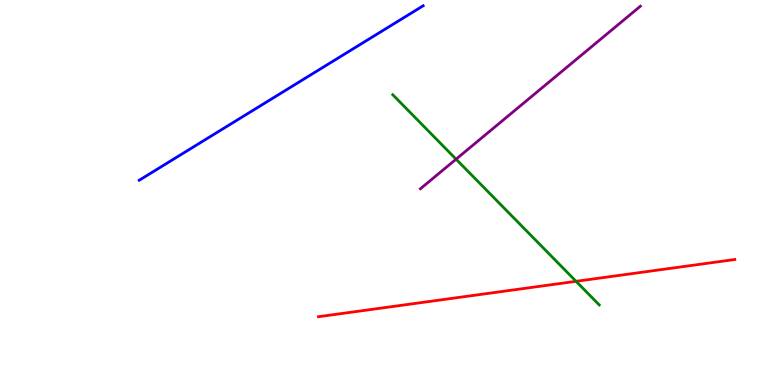[{'lines': ['blue', 'red'], 'intersections': []}, {'lines': ['green', 'red'], 'intersections': [{'x': 7.43, 'y': 2.69}]}, {'lines': ['purple', 'red'], 'intersections': []}, {'lines': ['blue', 'green'], 'intersections': []}, {'lines': ['blue', 'purple'], 'intersections': []}, {'lines': ['green', 'purple'], 'intersections': [{'x': 5.88, 'y': 5.87}]}]